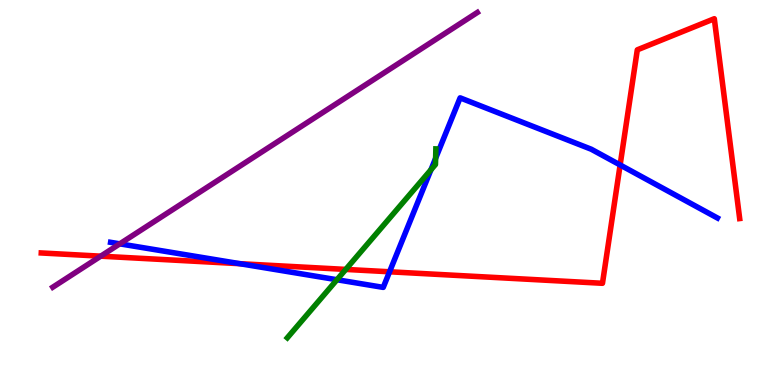[{'lines': ['blue', 'red'], 'intersections': [{'x': 3.1, 'y': 3.15}, {'x': 5.03, 'y': 2.94}, {'x': 8.0, 'y': 5.72}]}, {'lines': ['green', 'red'], 'intersections': [{'x': 4.46, 'y': 3.0}]}, {'lines': ['purple', 'red'], 'intersections': [{'x': 1.3, 'y': 3.35}]}, {'lines': ['blue', 'green'], 'intersections': [{'x': 4.35, 'y': 2.73}, {'x': 5.56, 'y': 5.59}, {'x': 5.62, 'y': 5.89}]}, {'lines': ['blue', 'purple'], 'intersections': [{'x': 1.55, 'y': 3.67}]}, {'lines': ['green', 'purple'], 'intersections': []}]